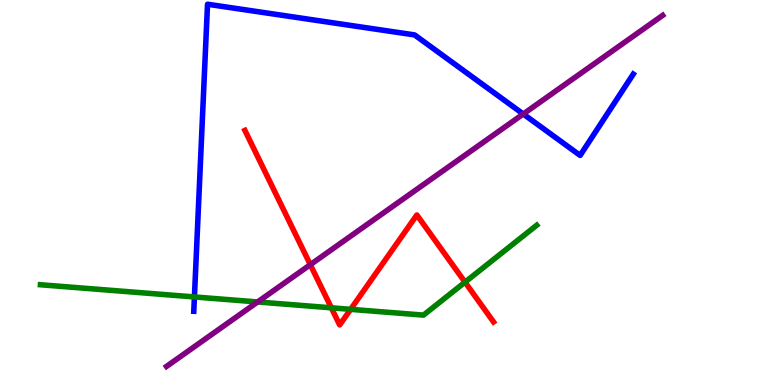[{'lines': ['blue', 'red'], 'intersections': []}, {'lines': ['green', 'red'], 'intersections': [{'x': 4.28, 'y': 2.01}, {'x': 4.52, 'y': 1.97}, {'x': 6.0, 'y': 2.67}]}, {'lines': ['purple', 'red'], 'intersections': [{'x': 4.0, 'y': 3.13}]}, {'lines': ['blue', 'green'], 'intersections': [{'x': 2.51, 'y': 2.29}]}, {'lines': ['blue', 'purple'], 'intersections': [{'x': 6.75, 'y': 7.04}]}, {'lines': ['green', 'purple'], 'intersections': [{'x': 3.32, 'y': 2.16}]}]